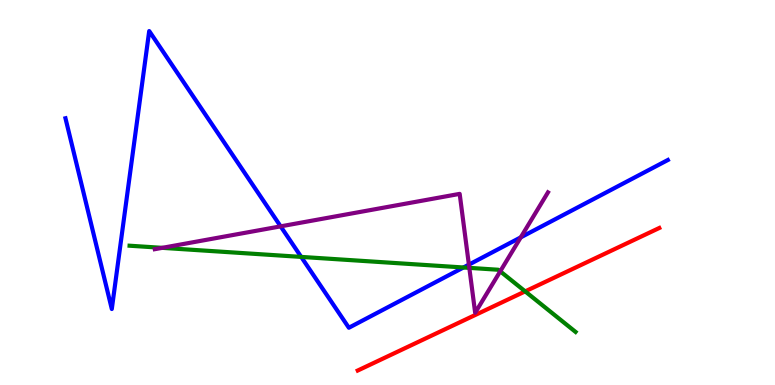[{'lines': ['blue', 'red'], 'intersections': []}, {'lines': ['green', 'red'], 'intersections': [{'x': 6.78, 'y': 2.43}]}, {'lines': ['purple', 'red'], 'intersections': []}, {'lines': ['blue', 'green'], 'intersections': [{'x': 3.89, 'y': 3.33}, {'x': 5.98, 'y': 3.05}]}, {'lines': ['blue', 'purple'], 'intersections': [{'x': 3.62, 'y': 4.12}, {'x': 6.05, 'y': 3.13}, {'x': 6.72, 'y': 3.83}]}, {'lines': ['green', 'purple'], 'intersections': [{'x': 2.09, 'y': 3.56}, {'x': 6.06, 'y': 3.04}, {'x': 6.45, 'y': 2.95}]}]